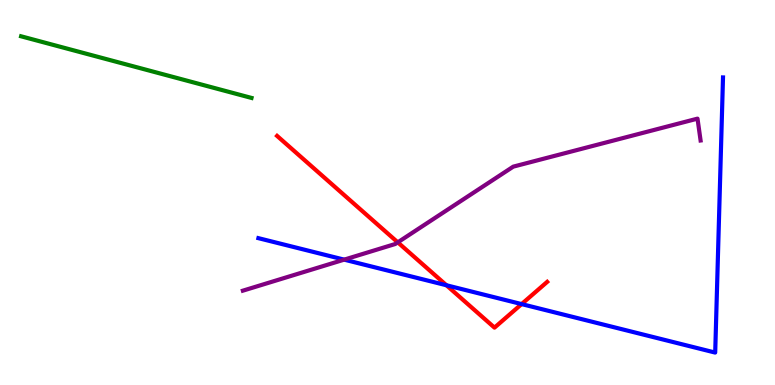[{'lines': ['blue', 'red'], 'intersections': [{'x': 5.76, 'y': 2.59}, {'x': 6.73, 'y': 2.1}]}, {'lines': ['green', 'red'], 'intersections': []}, {'lines': ['purple', 'red'], 'intersections': [{'x': 5.13, 'y': 3.71}]}, {'lines': ['blue', 'green'], 'intersections': []}, {'lines': ['blue', 'purple'], 'intersections': [{'x': 4.44, 'y': 3.26}]}, {'lines': ['green', 'purple'], 'intersections': []}]